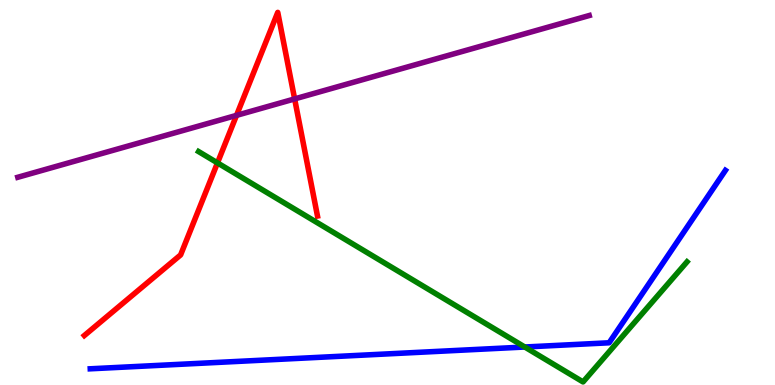[{'lines': ['blue', 'red'], 'intersections': []}, {'lines': ['green', 'red'], 'intersections': [{'x': 2.81, 'y': 5.77}]}, {'lines': ['purple', 'red'], 'intersections': [{'x': 3.05, 'y': 7.0}, {'x': 3.8, 'y': 7.43}]}, {'lines': ['blue', 'green'], 'intersections': [{'x': 6.77, 'y': 0.987}]}, {'lines': ['blue', 'purple'], 'intersections': []}, {'lines': ['green', 'purple'], 'intersections': []}]